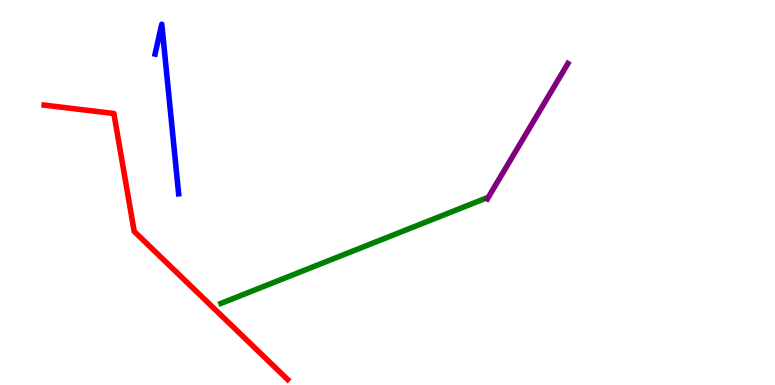[{'lines': ['blue', 'red'], 'intersections': []}, {'lines': ['green', 'red'], 'intersections': []}, {'lines': ['purple', 'red'], 'intersections': []}, {'lines': ['blue', 'green'], 'intersections': []}, {'lines': ['blue', 'purple'], 'intersections': []}, {'lines': ['green', 'purple'], 'intersections': []}]